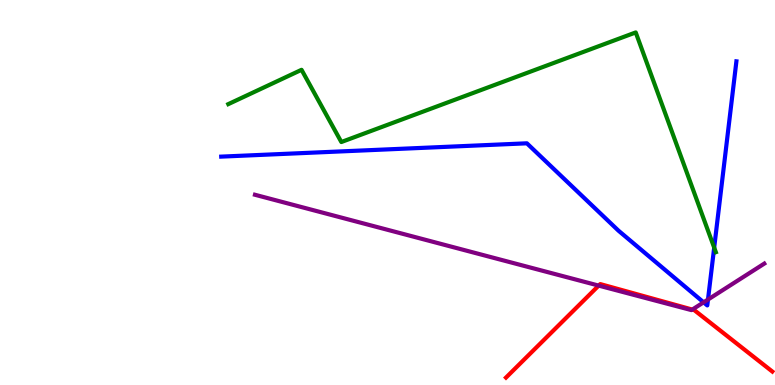[{'lines': ['blue', 'red'], 'intersections': []}, {'lines': ['green', 'red'], 'intersections': []}, {'lines': ['purple', 'red'], 'intersections': [{'x': 7.73, 'y': 2.58}, {'x': 8.93, 'y': 1.96}]}, {'lines': ['blue', 'green'], 'intersections': [{'x': 9.22, 'y': 3.57}]}, {'lines': ['blue', 'purple'], 'intersections': [{'x': 9.08, 'y': 2.15}, {'x': 9.14, 'y': 2.22}]}, {'lines': ['green', 'purple'], 'intersections': []}]